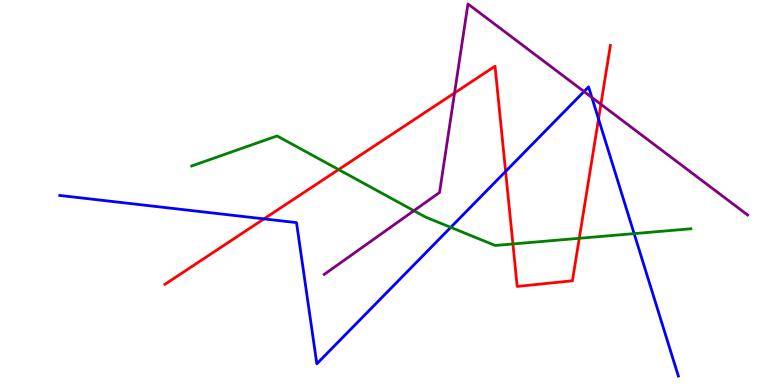[{'lines': ['blue', 'red'], 'intersections': [{'x': 3.41, 'y': 4.31}, {'x': 6.52, 'y': 5.55}, {'x': 7.72, 'y': 6.91}]}, {'lines': ['green', 'red'], 'intersections': [{'x': 4.37, 'y': 5.6}, {'x': 6.62, 'y': 3.66}, {'x': 7.47, 'y': 3.81}]}, {'lines': ['purple', 'red'], 'intersections': [{'x': 5.87, 'y': 7.59}, {'x': 7.75, 'y': 7.29}]}, {'lines': ['blue', 'green'], 'intersections': [{'x': 5.82, 'y': 4.09}, {'x': 8.18, 'y': 3.93}]}, {'lines': ['blue', 'purple'], 'intersections': [{'x': 7.54, 'y': 7.62}, {'x': 7.64, 'y': 7.47}]}, {'lines': ['green', 'purple'], 'intersections': [{'x': 5.34, 'y': 4.53}]}]